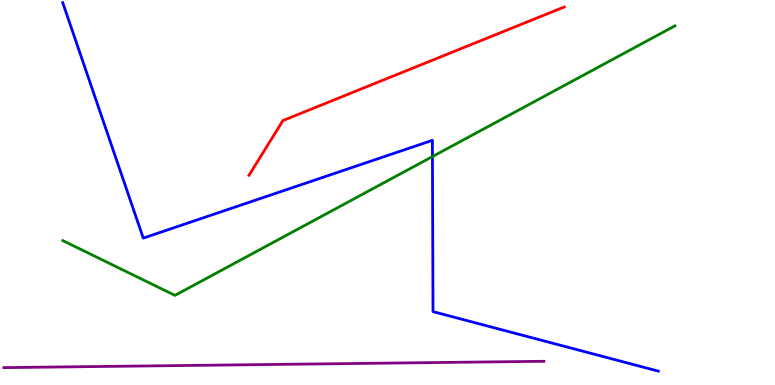[{'lines': ['blue', 'red'], 'intersections': []}, {'lines': ['green', 'red'], 'intersections': []}, {'lines': ['purple', 'red'], 'intersections': []}, {'lines': ['blue', 'green'], 'intersections': [{'x': 5.58, 'y': 5.93}]}, {'lines': ['blue', 'purple'], 'intersections': []}, {'lines': ['green', 'purple'], 'intersections': []}]